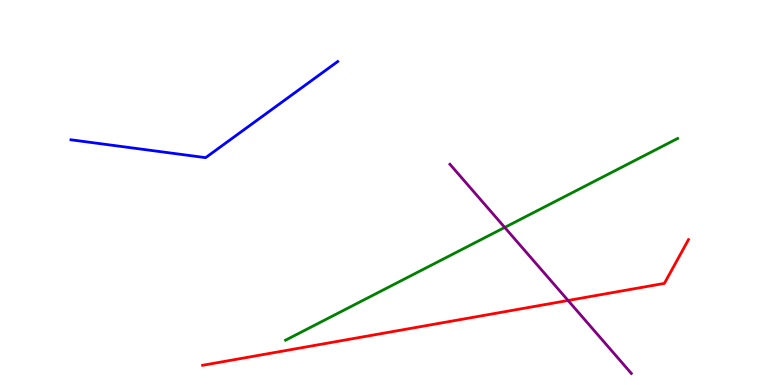[{'lines': ['blue', 'red'], 'intersections': []}, {'lines': ['green', 'red'], 'intersections': []}, {'lines': ['purple', 'red'], 'intersections': [{'x': 7.33, 'y': 2.2}]}, {'lines': ['blue', 'green'], 'intersections': []}, {'lines': ['blue', 'purple'], 'intersections': []}, {'lines': ['green', 'purple'], 'intersections': [{'x': 6.51, 'y': 4.09}]}]